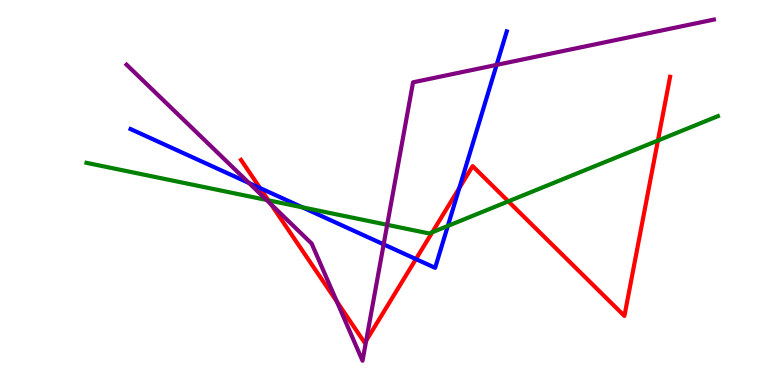[{'lines': ['blue', 'red'], 'intersections': [{'x': 3.36, 'y': 5.12}, {'x': 5.37, 'y': 3.27}, {'x': 5.93, 'y': 5.12}]}, {'lines': ['green', 'red'], 'intersections': [{'x': 3.46, 'y': 4.8}, {'x': 5.58, 'y': 3.97}, {'x': 6.56, 'y': 4.77}, {'x': 8.49, 'y': 6.35}]}, {'lines': ['purple', 'red'], 'intersections': [{'x': 3.5, 'y': 4.69}, {'x': 4.35, 'y': 2.17}, {'x': 4.72, 'y': 1.15}]}, {'lines': ['blue', 'green'], 'intersections': [{'x': 3.9, 'y': 4.61}, {'x': 5.78, 'y': 4.13}]}, {'lines': ['blue', 'purple'], 'intersections': [{'x': 3.21, 'y': 5.25}, {'x': 4.95, 'y': 3.65}, {'x': 6.41, 'y': 8.31}]}, {'lines': ['green', 'purple'], 'intersections': [{'x': 3.44, 'y': 4.81}, {'x': 5.0, 'y': 4.16}]}]